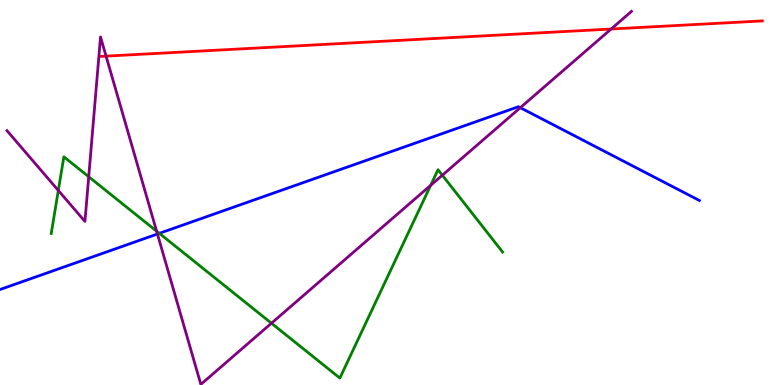[{'lines': ['blue', 'red'], 'intersections': []}, {'lines': ['green', 'red'], 'intersections': []}, {'lines': ['purple', 'red'], 'intersections': [{'x': 1.37, 'y': 8.54}, {'x': 7.89, 'y': 9.25}]}, {'lines': ['blue', 'green'], 'intersections': [{'x': 2.06, 'y': 3.94}]}, {'lines': ['blue', 'purple'], 'intersections': [{'x': 2.03, 'y': 3.92}, {'x': 6.71, 'y': 7.2}]}, {'lines': ['green', 'purple'], 'intersections': [{'x': 0.753, 'y': 5.05}, {'x': 1.14, 'y': 5.41}, {'x': 2.02, 'y': 4.0}, {'x': 3.5, 'y': 1.6}, {'x': 5.56, 'y': 5.19}, {'x': 5.71, 'y': 5.45}]}]